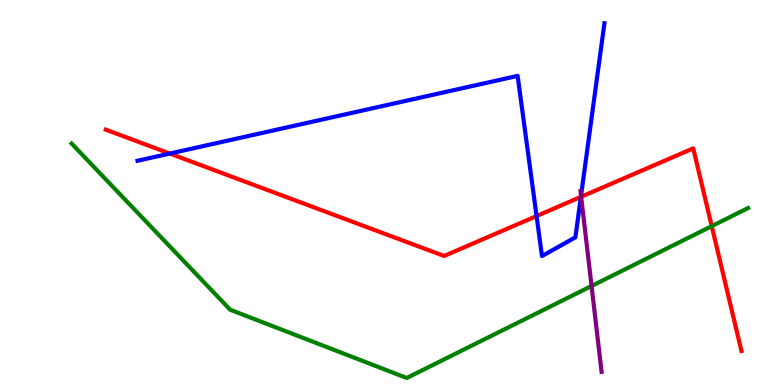[{'lines': ['blue', 'red'], 'intersections': [{'x': 2.19, 'y': 6.01}, {'x': 6.92, 'y': 4.39}, {'x': 7.5, 'y': 4.89}]}, {'lines': ['green', 'red'], 'intersections': [{'x': 9.18, 'y': 4.13}]}, {'lines': ['purple', 'red'], 'intersections': [{'x': 7.5, 'y': 4.89}]}, {'lines': ['blue', 'green'], 'intersections': []}, {'lines': ['blue', 'purple'], 'intersections': [{'x': 7.5, 'y': 4.92}]}, {'lines': ['green', 'purple'], 'intersections': [{'x': 7.63, 'y': 2.57}]}]